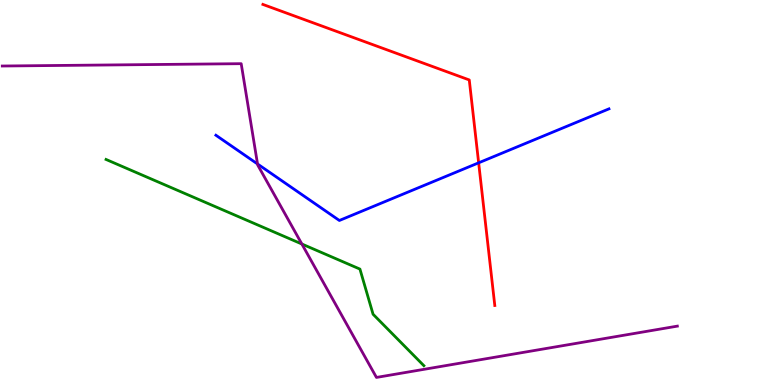[{'lines': ['blue', 'red'], 'intersections': [{'x': 6.18, 'y': 5.77}]}, {'lines': ['green', 'red'], 'intersections': []}, {'lines': ['purple', 'red'], 'intersections': []}, {'lines': ['blue', 'green'], 'intersections': []}, {'lines': ['blue', 'purple'], 'intersections': [{'x': 3.32, 'y': 5.74}]}, {'lines': ['green', 'purple'], 'intersections': [{'x': 3.89, 'y': 3.66}]}]